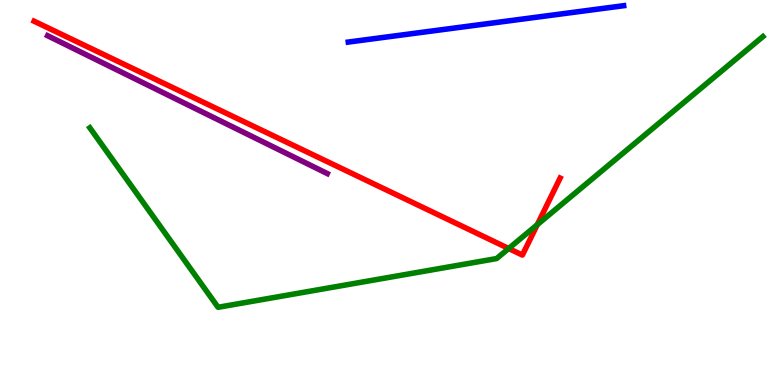[{'lines': ['blue', 'red'], 'intersections': []}, {'lines': ['green', 'red'], 'intersections': [{'x': 6.56, 'y': 3.55}, {'x': 6.93, 'y': 4.16}]}, {'lines': ['purple', 'red'], 'intersections': []}, {'lines': ['blue', 'green'], 'intersections': []}, {'lines': ['blue', 'purple'], 'intersections': []}, {'lines': ['green', 'purple'], 'intersections': []}]